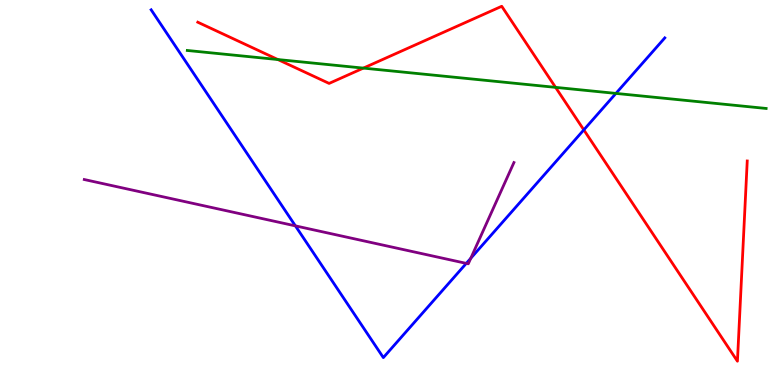[{'lines': ['blue', 'red'], 'intersections': [{'x': 7.53, 'y': 6.63}]}, {'lines': ['green', 'red'], 'intersections': [{'x': 3.59, 'y': 8.45}, {'x': 4.69, 'y': 8.23}, {'x': 7.17, 'y': 7.73}]}, {'lines': ['purple', 'red'], 'intersections': []}, {'lines': ['blue', 'green'], 'intersections': [{'x': 7.95, 'y': 7.57}]}, {'lines': ['blue', 'purple'], 'intersections': [{'x': 3.81, 'y': 4.13}, {'x': 6.02, 'y': 3.16}, {'x': 6.07, 'y': 3.29}]}, {'lines': ['green', 'purple'], 'intersections': []}]